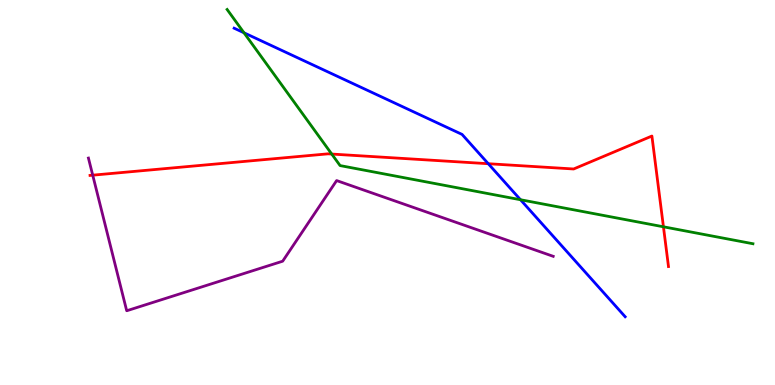[{'lines': ['blue', 'red'], 'intersections': [{'x': 6.3, 'y': 5.75}]}, {'lines': ['green', 'red'], 'intersections': [{'x': 4.28, 'y': 6.0}, {'x': 8.56, 'y': 4.11}]}, {'lines': ['purple', 'red'], 'intersections': [{'x': 1.2, 'y': 5.45}]}, {'lines': ['blue', 'green'], 'intersections': [{'x': 3.15, 'y': 9.15}, {'x': 6.72, 'y': 4.81}]}, {'lines': ['blue', 'purple'], 'intersections': []}, {'lines': ['green', 'purple'], 'intersections': []}]